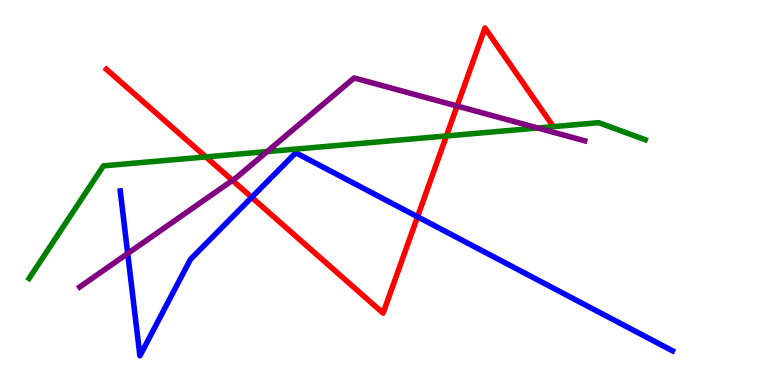[{'lines': ['blue', 'red'], 'intersections': [{'x': 3.25, 'y': 4.87}, {'x': 5.39, 'y': 4.37}]}, {'lines': ['green', 'red'], 'intersections': [{'x': 2.66, 'y': 5.92}, {'x': 5.76, 'y': 6.47}]}, {'lines': ['purple', 'red'], 'intersections': [{'x': 3.0, 'y': 5.32}, {'x': 5.9, 'y': 7.25}]}, {'lines': ['blue', 'green'], 'intersections': []}, {'lines': ['blue', 'purple'], 'intersections': [{'x': 1.65, 'y': 3.42}]}, {'lines': ['green', 'purple'], 'intersections': [{'x': 3.45, 'y': 6.06}, {'x': 6.94, 'y': 6.68}]}]